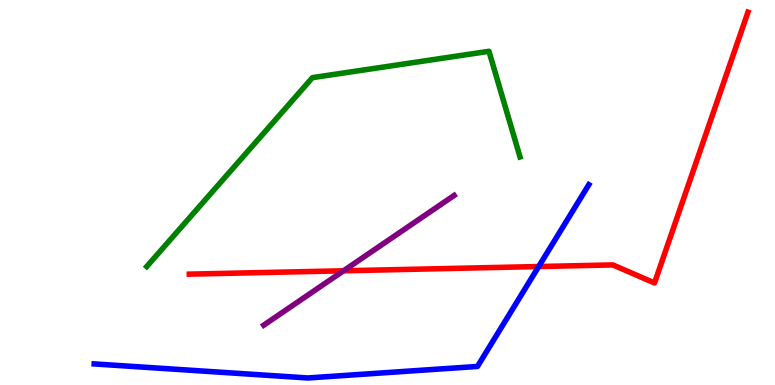[{'lines': ['blue', 'red'], 'intersections': [{'x': 6.95, 'y': 3.08}]}, {'lines': ['green', 'red'], 'intersections': []}, {'lines': ['purple', 'red'], 'intersections': [{'x': 4.43, 'y': 2.97}]}, {'lines': ['blue', 'green'], 'intersections': []}, {'lines': ['blue', 'purple'], 'intersections': []}, {'lines': ['green', 'purple'], 'intersections': []}]